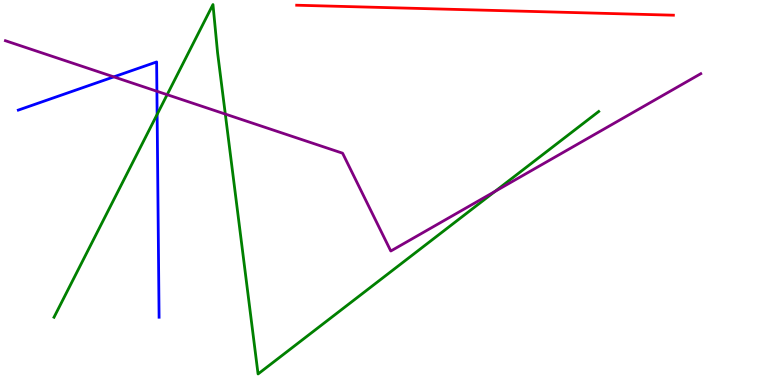[{'lines': ['blue', 'red'], 'intersections': []}, {'lines': ['green', 'red'], 'intersections': []}, {'lines': ['purple', 'red'], 'intersections': []}, {'lines': ['blue', 'green'], 'intersections': [{'x': 2.03, 'y': 7.03}]}, {'lines': ['blue', 'purple'], 'intersections': [{'x': 1.47, 'y': 8.0}, {'x': 2.02, 'y': 7.63}]}, {'lines': ['green', 'purple'], 'intersections': [{'x': 2.16, 'y': 7.54}, {'x': 2.91, 'y': 7.04}, {'x': 6.39, 'y': 5.03}]}]